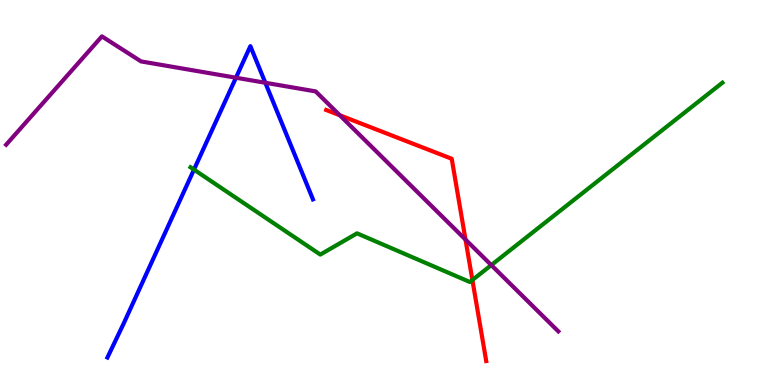[{'lines': ['blue', 'red'], 'intersections': []}, {'lines': ['green', 'red'], 'intersections': [{'x': 6.1, 'y': 2.73}]}, {'lines': ['purple', 'red'], 'intersections': [{'x': 4.38, 'y': 7.01}, {'x': 6.01, 'y': 3.78}]}, {'lines': ['blue', 'green'], 'intersections': [{'x': 2.5, 'y': 5.59}]}, {'lines': ['blue', 'purple'], 'intersections': [{'x': 3.04, 'y': 7.98}, {'x': 3.42, 'y': 7.85}]}, {'lines': ['green', 'purple'], 'intersections': [{'x': 6.34, 'y': 3.11}]}]